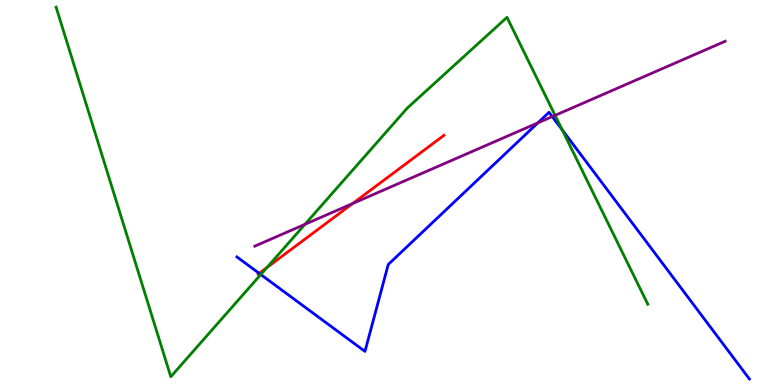[{'lines': ['blue', 'red'], 'intersections': [{'x': 3.34, 'y': 2.9}]}, {'lines': ['green', 'red'], 'intersections': [{'x': 3.44, 'y': 3.05}]}, {'lines': ['purple', 'red'], 'intersections': [{'x': 4.55, 'y': 4.71}]}, {'lines': ['blue', 'green'], 'intersections': [{'x': 3.36, 'y': 2.87}, {'x': 7.25, 'y': 6.63}]}, {'lines': ['blue', 'purple'], 'intersections': [{'x': 6.94, 'y': 6.81}, {'x': 7.13, 'y': 6.97}]}, {'lines': ['green', 'purple'], 'intersections': [{'x': 3.94, 'y': 4.17}, {'x': 7.16, 'y': 7.0}]}]